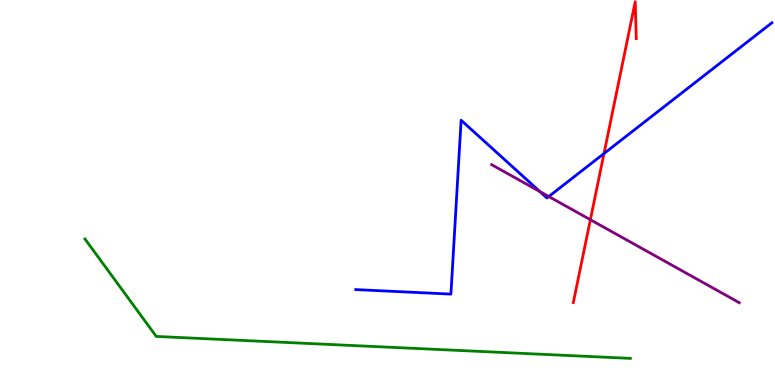[{'lines': ['blue', 'red'], 'intersections': [{'x': 7.79, 'y': 6.01}]}, {'lines': ['green', 'red'], 'intersections': []}, {'lines': ['purple', 'red'], 'intersections': [{'x': 7.62, 'y': 4.29}]}, {'lines': ['blue', 'green'], 'intersections': []}, {'lines': ['blue', 'purple'], 'intersections': [{'x': 6.97, 'y': 5.02}, {'x': 7.08, 'y': 4.9}]}, {'lines': ['green', 'purple'], 'intersections': []}]